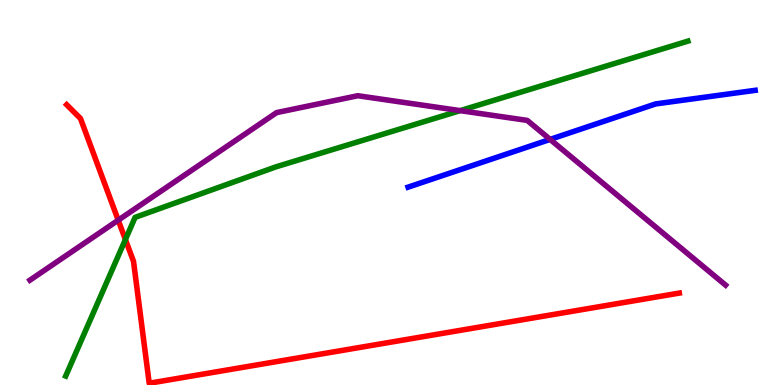[{'lines': ['blue', 'red'], 'intersections': []}, {'lines': ['green', 'red'], 'intersections': [{'x': 1.62, 'y': 3.78}]}, {'lines': ['purple', 'red'], 'intersections': [{'x': 1.53, 'y': 4.28}]}, {'lines': ['blue', 'green'], 'intersections': []}, {'lines': ['blue', 'purple'], 'intersections': [{'x': 7.1, 'y': 6.38}]}, {'lines': ['green', 'purple'], 'intersections': [{'x': 5.94, 'y': 7.13}]}]